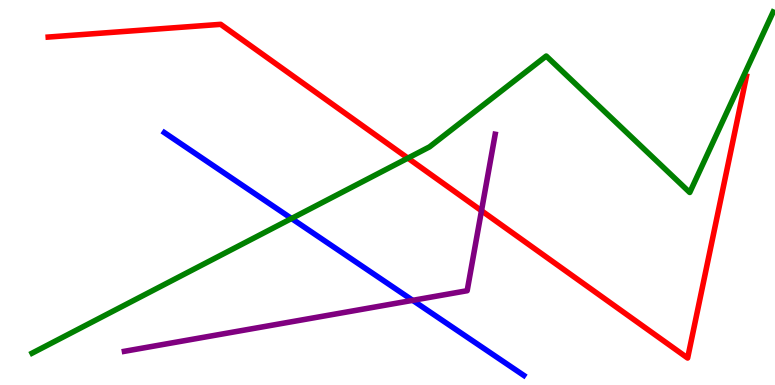[{'lines': ['blue', 'red'], 'intersections': []}, {'lines': ['green', 'red'], 'intersections': [{'x': 5.26, 'y': 5.89}]}, {'lines': ['purple', 'red'], 'intersections': [{'x': 6.21, 'y': 4.53}]}, {'lines': ['blue', 'green'], 'intersections': [{'x': 3.76, 'y': 4.32}]}, {'lines': ['blue', 'purple'], 'intersections': [{'x': 5.33, 'y': 2.2}]}, {'lines': ['green', 'purple'], 'intersections': []}]